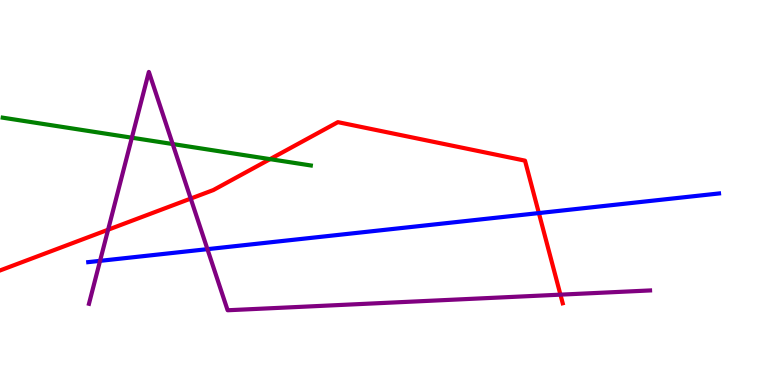[{'lines': ['blue', 'red'], 'intersections': [{'x': 6.95, 'y': 4.47}]}, {'lines': ['green', 'red'], 'intersections': [{'x': 3.48, 'y': 5.87}]}, {'lines': ['purple', 'red'], 'intersections': [{'x': 1.39, 'y': 4.03}, {'x': 2.46, 'y': 4.84}, {'x': 7.23, 'y': 2.35}]}, {'lines': ['blue', 'green'], 'intersections': []}, {'lines': ['blue', 'purple'], 'intersections': [{'x': 1.29, 'y': 3.22}, {'x': 2.68, 'y': 3.53}]}, {'lines': ['green', 'purple'], 'intersections': [{'x': 1.7, 'y': 6.42}, {'x': 2.23, 'y': 6.26}]}]